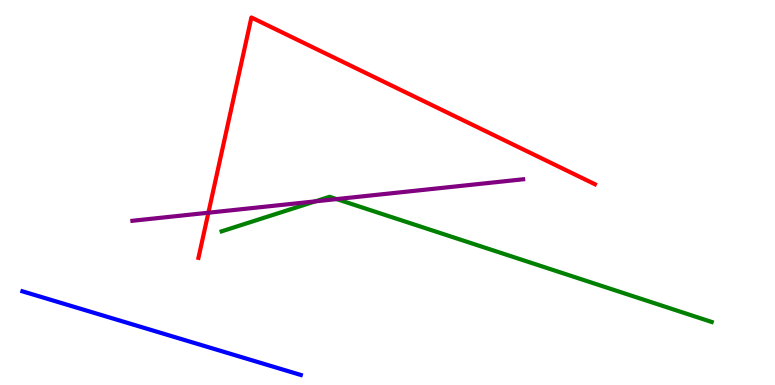[{'lines': ['blue', 'red'], 'intersections': []}, {'lines': ['green', 'red'], 'intersections': []}, {'lines': ['purple', 'red'], 'intersections': [{'x': 2.69, 'y': 4.47}]}, {'lines': ['blue', 'green'], 'intersections': []}, {'lines': ['blue', 'purple'], 'intersections': []}, {'lines': ['green', 'purple'], 'intersections': [{'x': 4.07, 'y': 4.77}, {'x': 4.34, 'y': 4.83}]}]